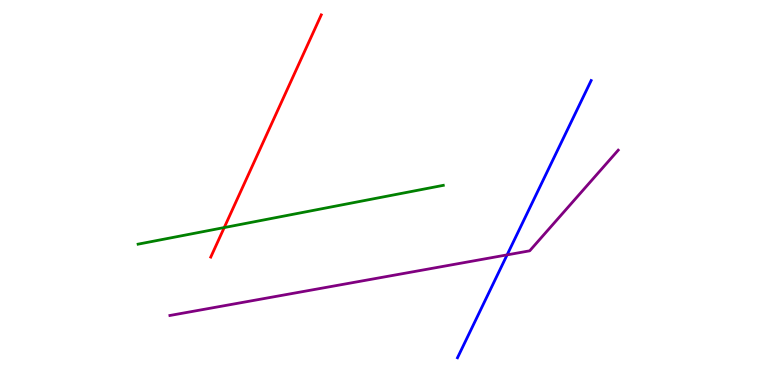[{'lines': ['blue', 'red'], 'intersections': []}, {'lines': ['green', 'red'], 'intersections': [{'x': 2.89, 'y': 4.09}]}, {'lines': ['purple', 'red'], 'intersections': []}, {'lines': ['blue', 'green'], 'intersections': []}, {'lines': ['blue', 'purple'], 'intersections': [{'x': 6.54, 'y': 3.38}]}, {'lines': ['green', 'purple'], 'intersections': []}]